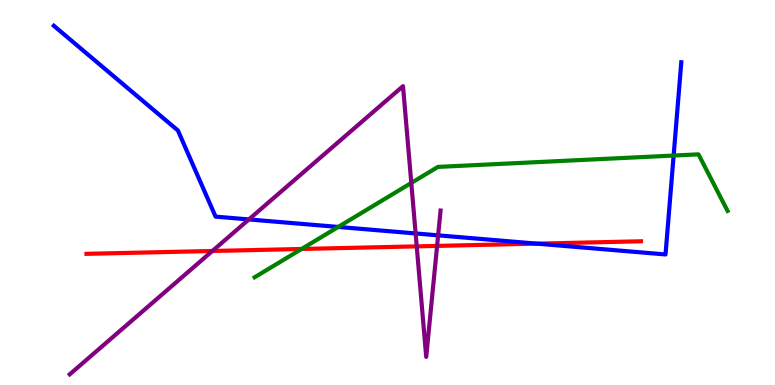[{'lines': ['blue', 'red'], 'intersections': [{'x': 6.93, 'y': 3.67}]}, {'lines': ['green', 'red'], 'intersections': [{'x': 3.89, 'y': 3.53}]}, {'lines': ['purple', 'red'], 'intersections': [{'x': 2.74, 'y': 3.48}, {'x': 5.38, 'y': 3.6}, {'x': 5.64, 'y': 3.61}]}, {'lines': ['blue', 'green'], 'intersections': [{'x': 4.36, 'y': 4.11}, {'x': 8.69, 'y': 5.96}]}, {'lines': ['blue', 'purple'], 'intersections': [{'x': 3.21, 'y': 4.3}, {'x': 5.36, 'y': 3.94}, {'x': 5.65, 'y': 3.89}]}, {'lines': ['green', 'purple'], 'intersections': [{'x': 5.31, 'y': 5.25}]}]